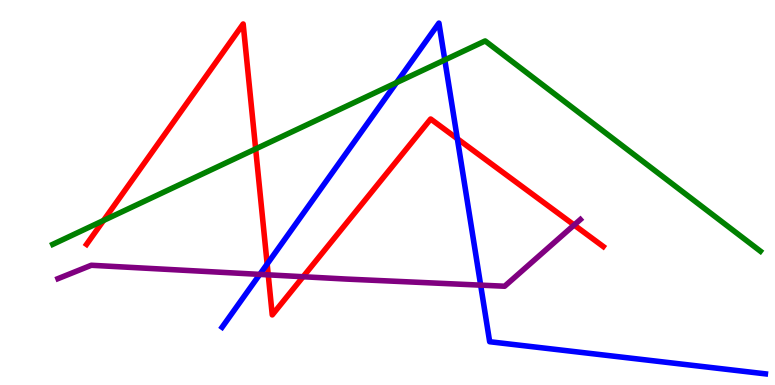[{'lines': ['blue', 'red'], 'intersections': [{'x': 3.45, 'y': 3.14}, {'x': 5.9, 'y': 6.4}]}, {'lines': ['green', 'red'], 'intersections': [{'x': 1.34, 'y': 4.27}, {'x': 3.3, 'y': 6.13}]}, {'lines': ['purple', 'red'], 'intersections': [{'x': 3.46, 'y': 2.86}, {'x': 3.91, 'y': 2.81}, {'x': 7.41, 'y': 4.16}]}, {'lines': ['blue', 'green'], 'intersections': [{'x': 5.12, 'y': 7.85}, {'x': 5.74, 'y': 8.44}]}, {'lines': ['blue', 'purple'], 'intersections': [{'x': 3.35, 'y': 2.87}, {'x': 6.2, 'y': 2.59}]}, {'lines': ['green', 'purple'], 'intersections': []}]